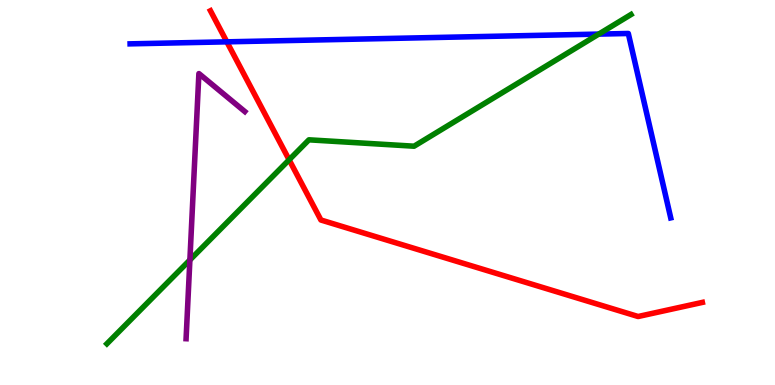[{'lines': ['blue', 'red'], 'intersections': [{'x': 2.93, 'y': 8.91}]}, {'lines': ['green', 'red'], 'intersections': [{'x': 3.73, 'y': 5.85}]}, {'lines': ['purple', 'red'], 'intersections': []}, {'lines': ['blue', 'green'], 'intersections': [{'x': 7.73, 'y': 9.11}]}, {'lines': ['blue', 'purple'], 'intersections': []}, {'lines': ['green', 'purple'], 'intersections': [{'x': 2.45, 'y': 3.25}]}]